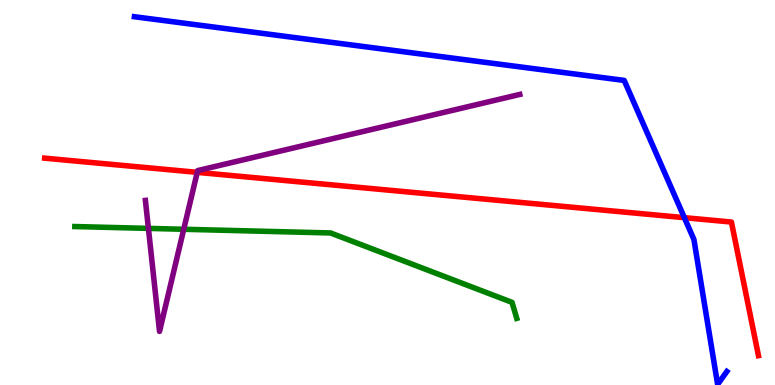[{'lines': ['blue', 'red'], 'intersections': [{'x': 8.83, 'y': 4.35}]}, {'lines': ['green', 'red'], 'intersections': []}, {'lines': ['purple', 'red'], 'intersections': [{'x': 2.55, 'y': 5.52}]}, {'lines': ['blue', 'green'], 'intersections': []}, {'lines': ['blue', 'purple'], 'intersections': []}, {'lines': ['green', 'purple'], 'intersections': [{'x': 1.92, 'y': 4.07}, {'x': 2.37, 'y': 4.04}]}]